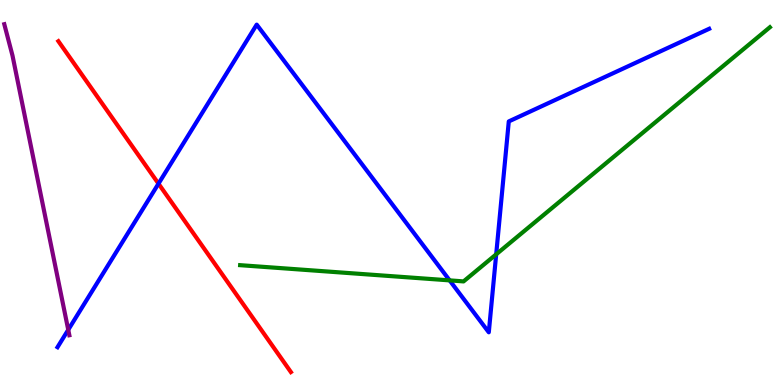[{'lines': ['blue', 'red'], 'intersections': [{'x': 2.04, 'y': 5.23}]}, {'lines': ['green', 'red'], 'intersections': []}, {'lines': ['purple', 'red'], 'intersections': []}, {'lines': ['blue', 'green'], 'intersections': [{'x': 5.8, 'y': 2.72}, {'x': 6.4, 'y': 3.39}]}, {'lines': ['blue', 'purple'], 'intersections': [{'x': 0.881, 'y': 1.43}]}, {'lines': ['green', 'purple'], 'intersections': []}]